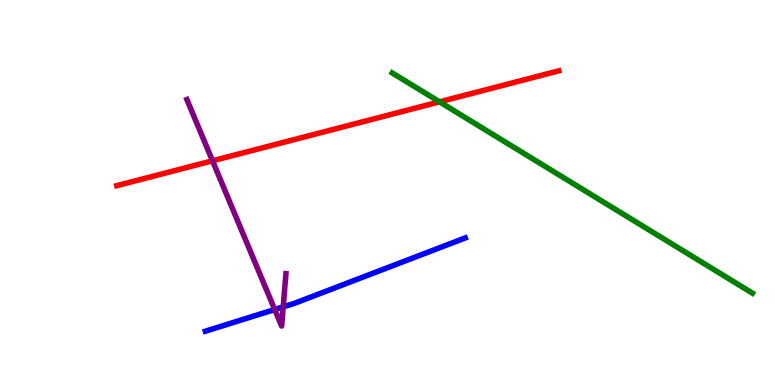[{'lines': ['blue', 'red'], 'intersections': []}, {'lines': ['green', 'red'], 'intersections': [{'x': 5.67, 'y': 7.36}]}, {'lines': ['purple', 'red'], 'intersections': [{'x': 2.74, 'y': 5.82}]}, {'lines': ['blue', 'green'], 'intersections': []}, {'lines': ['blue', 'purple'], 'intersections': [{'x': 3.54, 'y': 1.96}, {'x': 3.65, 'y': 2.03}]}, {'lines': ['green', 'purple'], 'intersections': []}]